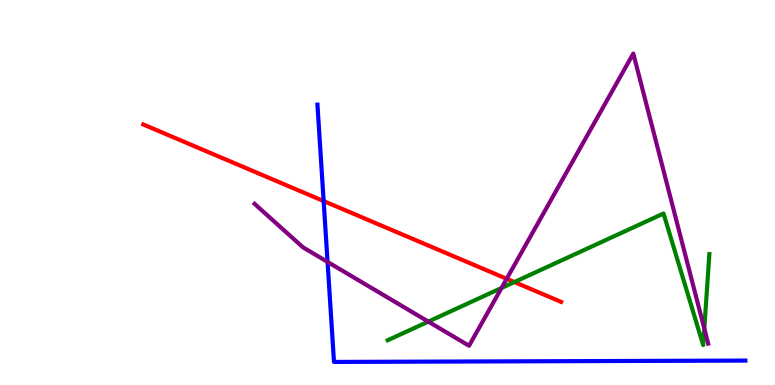[{'lines': ['blue', 'red'], 'intersections': [{'x': 4.18, 'y': 4.78}]}, {'lines': ['green', 'red'], 'intersections': [{'x': 6.64, 'y': 2.67}]}, {'lines': ['purple', 'red'], 'intersections': [{'x': 6.54, 'y': 2.76}]}, {'lines': ['blue', 'green'], 'intersections': []}, {'lines': ['blue', 'purple'], 'intersections': [{'x': 4.23, 'y': 3.2}]}, {'lines': ['green', 'purple'], 'intersections': [{'x': 5.53, 'y': 1.65}, {'x': 6.47, 'y': 2.52}, {'x': 9.09, 'y': 1.47}]}]